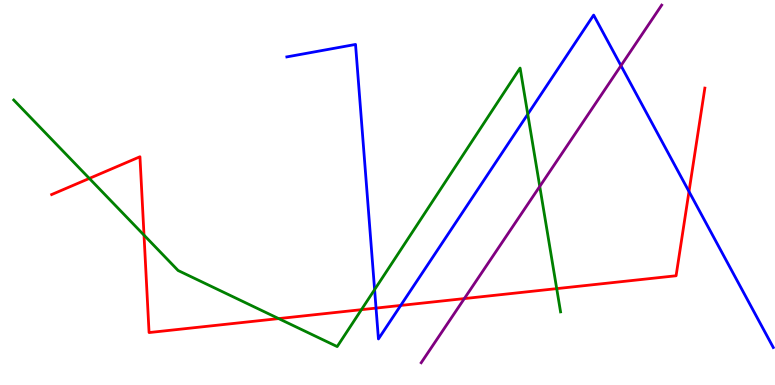[{'lines': ['blue', 'red'], 'intersections': [{'x': 4.85, 'y': 2.0}, {'x': 5.17, 'y': 2.07}, {'x': 8.89, 'y': 5.03}]}, {'lines': ['green', 'red'], 'intersections': [{'x': 1.15, 'y': 5.37}, {'x': 1.86, 'y': 3.89}, {'x': 3.6, 'y': 1.72}, {'x': 4.66, 'y': 1.96}, {'x': 7.18, 'y': 2.5}]}, {'lines': ['purple', 'red'], 'intersections': [{'x': 5.99, 'y': 2.24}]}, {'lines': ['blue', 'green'], 'intersections': [{'x': 4.83, 'y': 2.48}, {'x': 6.81, 'y': 7.03}]}, {'lines': ['blue', 'purple'], 'intersections': [{'x': 8.01, 'y': 8.29}]}, {'lines': ['green', 'purple'], 'intersections': [{'x': 6.96, 'y': 5.16}]}]